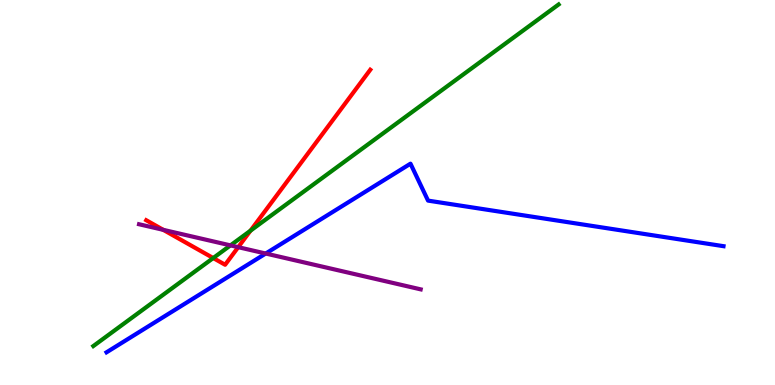[{'lines': ['blue', 'red'], 'intersections': []}, {'lines': ['green', 'red'], 'intersections': [{'x': 2.75, 'y': 3.3}, {'x': 3.23, 'y': 4.01}]}, {'lines': ['purple', 'red'], 'intersections': [{'x': 2.11, 'y': 4.03}, {'x': 3.07, 'y': 3.58}]}, {'lines': ['blue', 'green'], 'intersections': []}, {'lines': ['blue', 'purple'], 'intersections': [{'x': 3.43, 'y': 3.41}]}, {'lines': ['green', 'purple'], 'intersections': [{'x': 2.97, 'y': 3.63}]}]